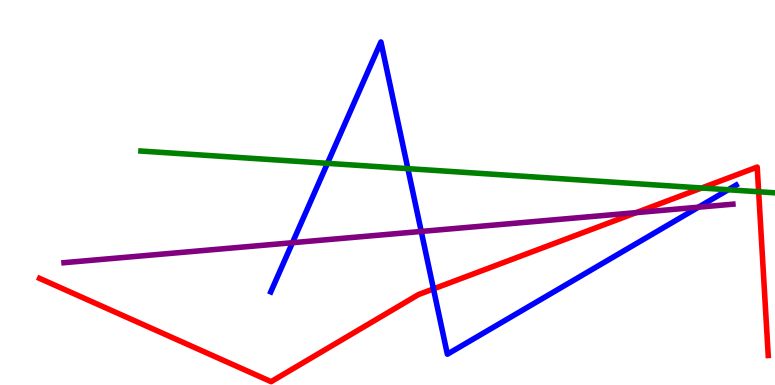[{'lines': ['blue', 'red'], 'intersections': [{'x': 5.59, 'y': 2.5}]}, {'lines': ['green', 'red'], 'intersections': [{'x': 9.05, 'y': 5.12}, {'x': 9.79, 'y': 5.02}]}, {'lines': ['purple', 'red'], 'intersections': [{'x': 8.21, 'y': 4.48}]}, {'lines': ['blue', 'green'], 'intersections': [{'x': 4.22, 'y': 5.76}, {'x': 5.26, 'y': 5.62}, {'x': 9.4, 'y': 5.07}]}, {'lines': ['blue', 'purple'], 'intersections': [{'x': 3.77, 'y': 3.7}, {'x': 5.44, 'y': 3.99}, {'x': 9.01, 'y': 4.62}]}, {'lines': ['green', 'purple'], 'intersections': []}]